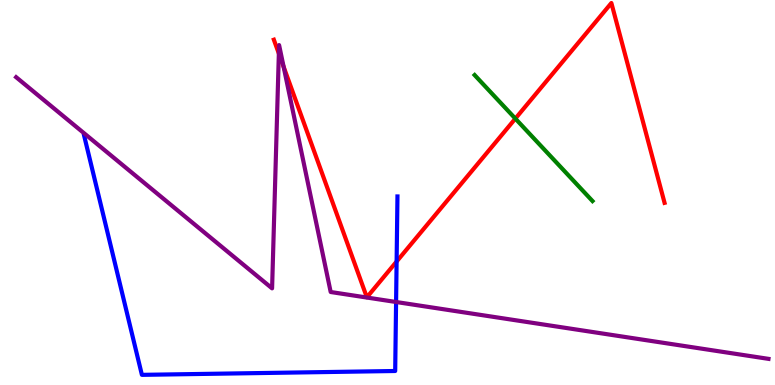[{'lines': ['blue', 'red'], 'intersections': [{'x': 5.12, 'y': 3.21}]}, {'lines': ['green', 'red'], 'intersections': [{'x': 6.65, 'y': 6.92}]}, {'lines': ['purple', 'red'], 'intersections': [{'x': 3.6, 'y': 8.61}, {'x': 3.66, 'y': 8.26}]}, {'lines': ['blue', 'green'], 'intersections': []}, {'lines': ['blue', 'purple'], 'intersections': [{'x': 5.11, 'y': 2.16}]}, {'lines': ['green', 'purple'], 'intersections': []}]